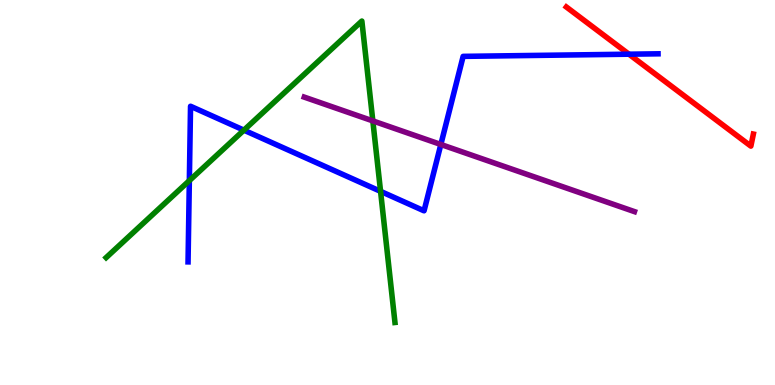[{'lines': ['blue', 'red'], 'intersections': [{'x': 8.12, 'y': 8.59}]}, {'lines': ['green', 'red'], 'intersections': []}, {'lines': ['purple', 'red'], 'intersections': []}, {'lines': ['blue', 'green'], 'intersections': [{'x': 2.44, 'y': 5.31}, {'x': 3.15, 'y': 6.62}, {'x': 4.91, 'y': 5.03}]}, {'lines': ['blue', 'purple'], 'intersections': [{'x': 5.69, 'y': 6.25}]}, {'lines': ['green', 'purple'], 'intersections': [{'x': 4.81, 'y': 6.86}]}]